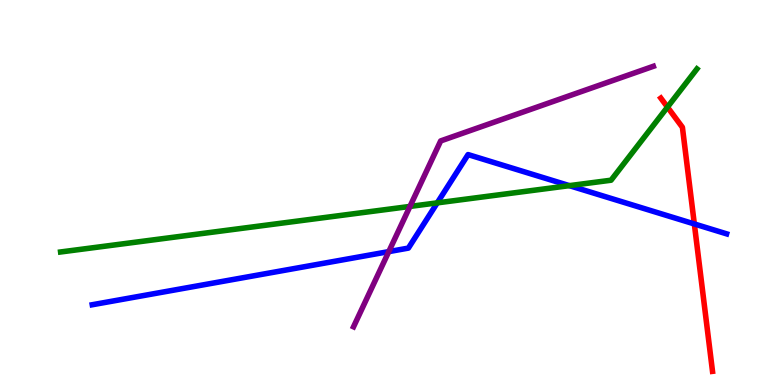[{'lines': ['blue', 'red'], 'intersections': [{'x': 8.96, 'y': 4.18}]}, {'lines': ['green', 'red'], 'intersections': [{'x': 8.61, 'y': 7.22}]}, {'lines': ['purple', 'red'], 'intersections': []}, {'lines': ['blue', 'green'], 'intersections': [{'x': 5.64, 'y': 4.73}, {'x': 7.35, 'y': 5.18}]}, {'lines': ['blue', 'purple'], 'intersections': [{'x': 5.02, 'y': 3.46}]}, {'lines': ['green', 'purple'], 'intersections': [{'x': 5.29, 'y': 4.64}]}]